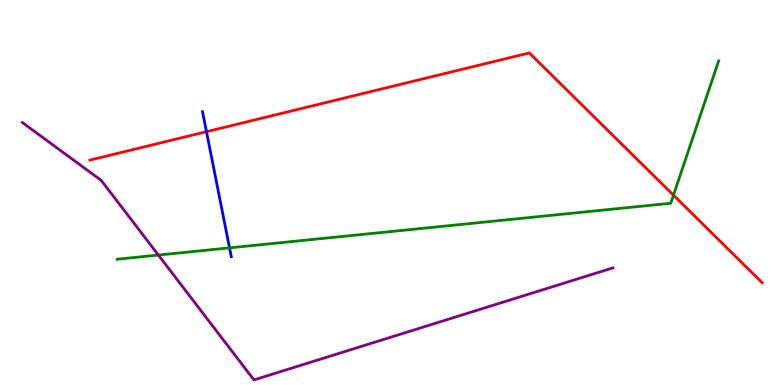[{'lines': ['blue', 'red'], 'intersections': [{'x': 2.66, 'y': 6.58}]}, {'lines': ['green', 'red'], 'intersections': [{'x': 8.69, 'y': 4.93}]}, {'lines': ['purple', 'red'], 'intersections': []}, {'lines': ['blue', 'green'], 'intersections': [{'x': 2.96, 'y': 3.56}]}, {'lines': ['blue', 'purple'], 'intersections': []}, {'lines': ['green', 'purple'], 'intersections': [{'x': 2.04, 'y': 3.38}]}]